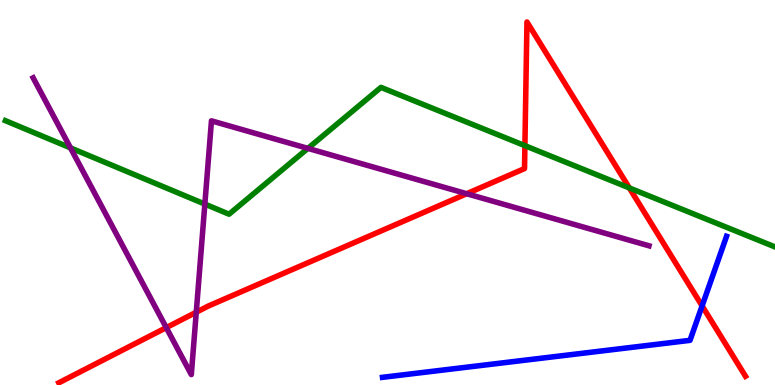[{'lines': ['blue', 'red'], 'intersections': [{'x': 9.06, 'y': 2.05}]}, {'lines': ['green', 'red'], 'intersections': [{'x': 6.77, 'y': 6.22}, {'x': 8.12, 'y': 5.12}]}, {'lines': ['purple', 'red'], 'intersections': [{'x': 2.15, 'y': 1.49}, {'x': 2.53, 'y': 1.89}, {'x': 6.02, 'y': 4.97}]}, {'lines': ['blue', 'green'], 'intersections': []}, {'lines': ['blue', 'purple'], 'intersections': []}, {'lines': ['green', 'purple'], 'intersections': [{'x': 0.91, 'y': 6.16}, {'x': 2.64, 'y': 4.7}, {'x': 3.97, 'y': 6.15}]}]